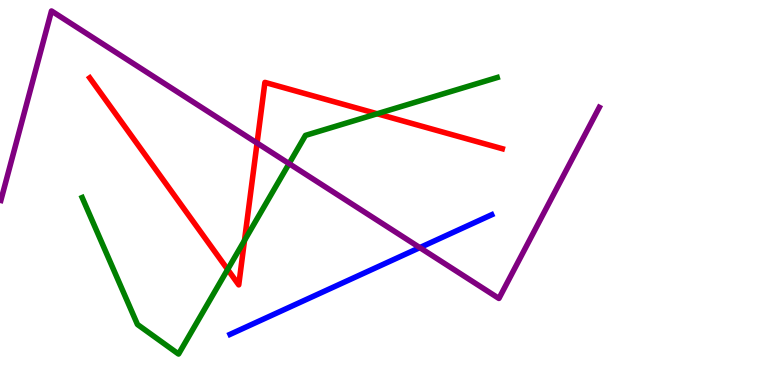[{'lines': ['blue', 'red'], 'intersections': []}, {'lines': ['green', 'red'], 'intersections': [{'x': 2.94, 'y': 3.0}, {'x': 3.15, 'y': 3.75}, {'x': 4.87, 'y': 7.05}]}, {'lines': ['purple', 'red'], 'intersections': [{'x': 3.32, 'y': 6.28}]}, {'lines': ['blue', 'green'], 'intersections': []}, {'lines': ['blue', 'purple'], 'intersections': [{'x': 5.42, 'y': 3.57}]}, {'lines': ['green', 'purple'], 'intersections': [{'x': 3.73, 'y': 5.75}]}]